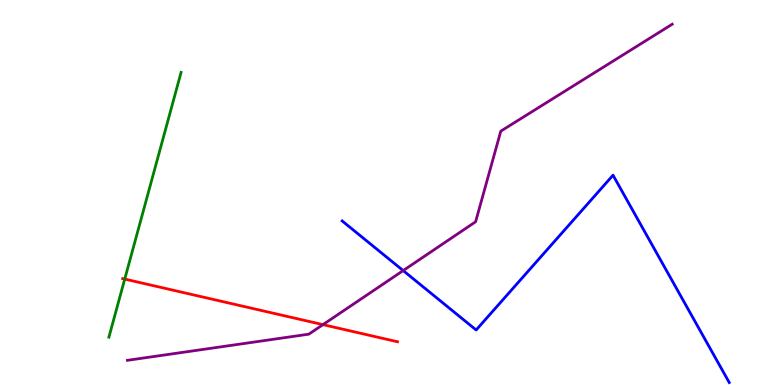[{'lines': ['blue', 'red'], 'intersections': []}, {'lines': ['green', 'red'], 'intersections': [{'x': 1.61, 'y': 2.75}]}, {'lines': ['purple', 'red'], 'intersections': [{'x': 4.17, 'y': 1.57}]}, {'lines': ['blue', 'green'], 'intersections': []}, {'lines': ['blue', 'purple'], 'intersections': [{'x': 5.2, 'y': 2.97}]}, {'lines': ['green', 'purple'], 'intersections': []}]